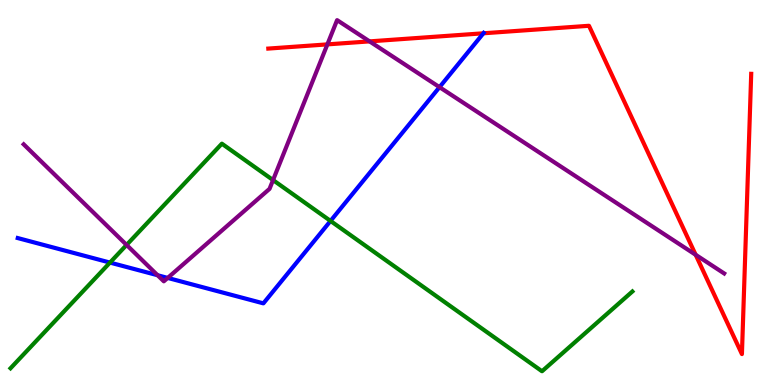[{'lines': ['blue', 'red'], 'intersections': [{'x': 6.24, 'y': 9.14}]}, {'lines': ['green', 'red'], 'intersections': []}, {'lines': ['purple', 'red'], 'intersections': [{'x': 4.22, 'y': 8.85}, {'x': 4.77, 'y': 8.93}, {'x': 8.98, 'y': 3.38}]}, {'lines': ['blue', 'green'], 'intersections': [{'x': 1.42, 'y': 3.18}, {'x': 4.26, 'y': 4.26}]}, {'lines': ['blue', 'purple'], 'intersections': [{'x': 2.03, 'y': 2.85}, {'x': 2.16, 'y': 2.78}, {'x': 5.67, 'y': 7.74}]}, {'lines': ['green', 'purple'], 'intersections': [{'x': 1.63, 'y': 3.64}, {'x': 3.52, 'y': 5.32}]}]